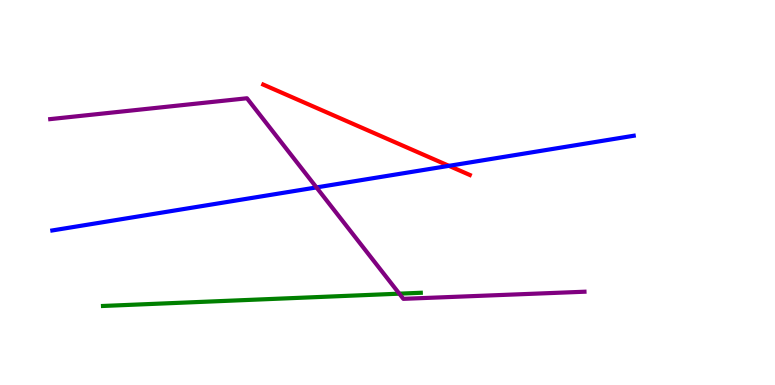[{'lines': ['blue', 'red'], 'intersections': [{'x': 5.79, 'y': 5.69}]}, {'lines': ['green', 'red'], 'intersections': []}, {'lines': ['purple', 'red'], 'intersections': []}, {'lines': ['blue', 'green'], 'intersections': []}, {'lines': ['blue', 'purple'], 'intersections': [{'x': 4.08, 'y': 5.13}]}, {'lines': ['green', 'purple'], 'intersections': [{'x': 5.15, 'y': 2.37}]}]